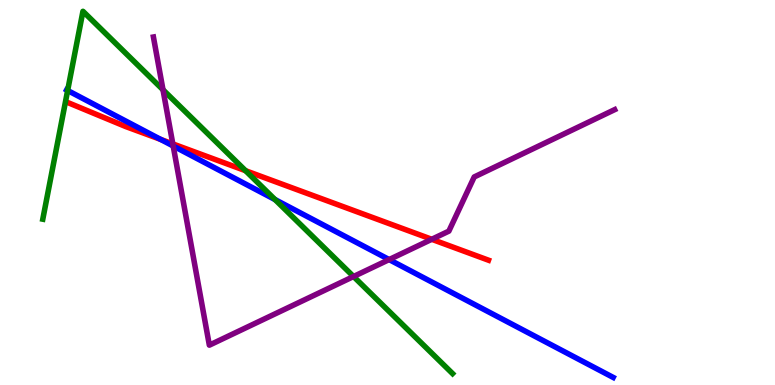[{'lines': ['blue', 'red'], 'intersections': [{'x': 2.07, 'y': 6.38}]}, {'lines': ['green', 'red'], 'intersections': [{'x': 3.17, 'y': 5.57}]}, {'lines': ['purple', 'red'], 'intersections': [{'x': 2.23, 'y': 6.26}, {'x': 5.57, 'y': 3.78}]}, {'lines': ['blue', 'green'], 'intersections': [{'x': 0.873, 'y': 7.65}, {'x': 3.55, 'y': 4.82}]}, {'lines': ['blue', 'purple'], 'intersections': [{'x': 2.23, 'y': 6.21}, {'x': 5.02, 'y': 3.26}]}, {'lines': ['green', 'purple'], 'intersections': [{'x': 2.1, 'y': 7.67}, {'x': 4.56, 'y': 2.82}]}]